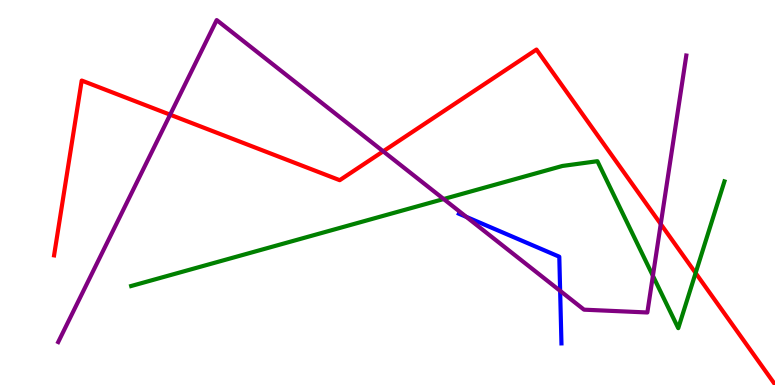[{'lines': ['blue', 'red'], 'intersections': []}, {'lines': ['green', 'red'], 'intersections': [{'x': 8.98, 'y': 2.91}]}, {'lines': ['purple', 'red'], 'intersections': [{'x': 2.2, 'y': 7.02}, {'x': 4.94, 'y': 6.07}, {'x': 8.53, 'y': 4.18}]}, {'lines': ['blue', 'green'], 'intersections': []}, {'lines': ['blue', 'purple'], 'intersections': [{'x': 6.02, 'y': 4.37}, {'x': 7.23, 'y': 2.45}]}, {'lines': ['green', 'purple'], 'intersections': [{'x': 5.72, 'y': 4.83}, {'x': 8.42, 'y': 2.84}]}]